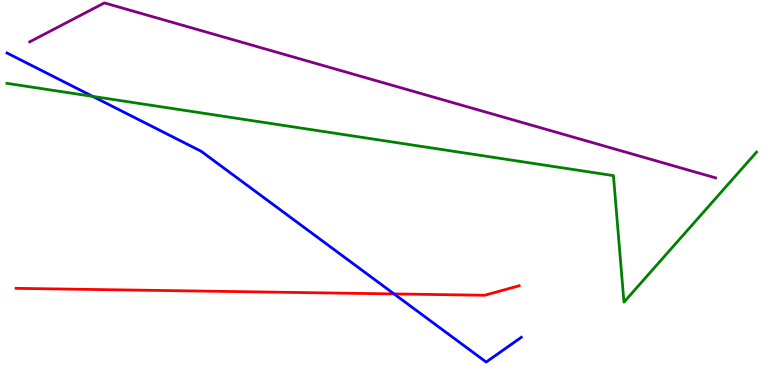[{'lines': ['blue', 'red'], 'intersections': [{'x': 5.08, 'y': 2.37}]}, {'lines': ['green', 'red'], 'intersections': []}, {'lines': ['purple', 'red'], 'intersections': []}, {'lines': ['blue', 'green'], 'intersections': [{'x': 1.2, 'y': 7.5}]}, {'lines': ['blue', 'purple'], 'intersections': []}, {'lines': ['green', 'purple'], 'intersections': []}]